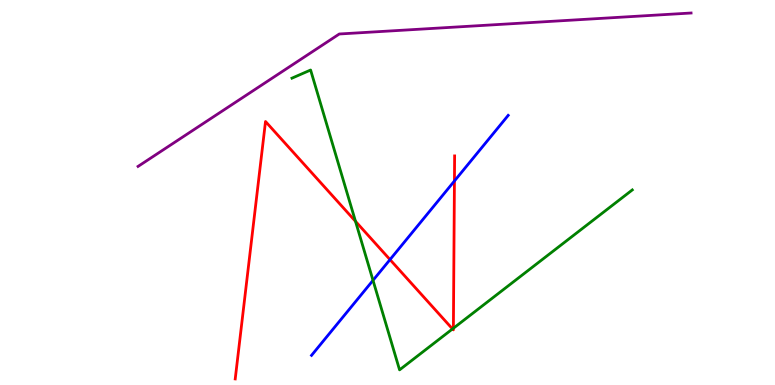[{'lines': ['blue', 'red'], 'intersections': [{'x': 5.03, 'y': 3.26}, {'x': 5.86, 'y': 5.3}]}, {'lines': ['green', 'red'], 'intersections': [{'x': 4.59, 'y': 4.25}, {'x': 5.84, 'y': 1.46}, {'x': 5.85, 'y': 1.47}]}, {'lines': ['purple', 'red'], 'intersections': []}, {'lines': ['blue', 'green'], 'intersections': [{'x': 4.81, 'y': 2.72}]}, {'lines': ['blue', 'purple'], 'intersections': []}, {'lines': ['green', 'purple'], 'intersections': []}]